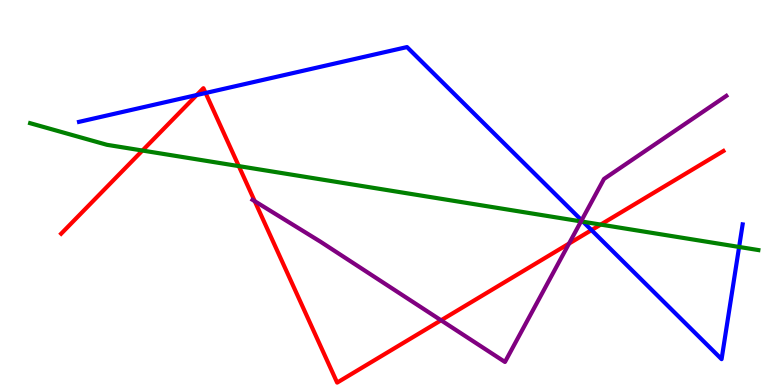[{'lines': ['blue', 'red'], 'intersections': [{'x': 2.54, 'y': 7.53}, {'x': 2.65, 'y': 7.58}, {'x': 7.63, 'y': 4.02}]}, {'lines': ['green', 'red'], 'intersections': [{'x': 1.84, 'y': 6.09}, {'x': 3.08, 'y': 5.69}, {'x': 7.75, 'y': 4.17}]}, {'lines': ['purple', 'red'], 'intersections': [{'x': 3.29, 'y': 4.77}, {'x': 5.69, 'y': 1.68}, {'x': 7.34, 'y': 3.67}]}, {'lines': ['blue', 'green'], 'intersections': [{'x': 7.52, 'y': 4.24}, {'x': 9.54, 'y': 3.59}]}, {'lines': ['blue', 'purple'], 'intersections': [{'x': 7.5, 'y': 4.28}]}, {'lines': ['green', 'purple'], 'intersections': [{'x': 7.5, 'y': 4.25}]}]